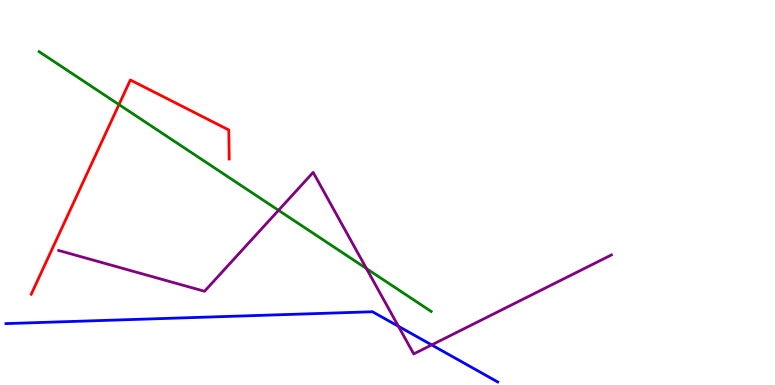[{'lines': ['blue', 'red'], 'intersections': []}, {'lines': ['green', 'red'], 'intersections': [{'x': 1.54, 'y': 7.28}]}, {'lines': ['purple', 'red'], 'intersections': []}, {'lines': ['blue', 'green'], 'intersections': []}, {'lines': ['blue', 'purple'], 'intersections': [{'x': 5.14, 'y': 1.52}, {'x': 5.57, 'y': 1.04}]}, {'lines': ['green', 'purple'], 'intersections': [{'x': 3.59, 'y': 4.54}, {'x': 4.73, 'y': 3.02}]}]